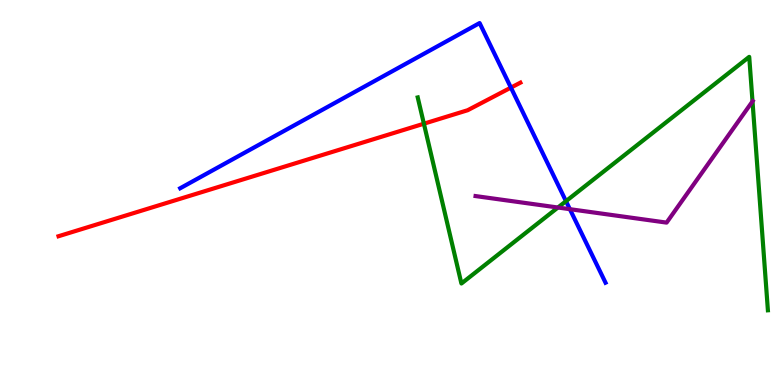[{'lines': ['blue', 'red'], 'intersections': [{'x': 6.59, 'y': 7.72}]}, {'lines': ['green', 'red'], 'intersections': [{'x': 5.47, 'y': 6.79}]}, {'lines': ['purple', 'red'], 'intersections': []}, {'lines': ['blue', 'green'], 'intersections': [{'x': 7.3, 'y': 4.77}]}, {'lines': ['blue', 'purple'], 'intersections': [{'x': 7.35, 'y': 4.57}]}, {'lines': ['green', 'purple'], 'intersections': [{'x': 7.2, 'y': 4.61}, {'x': 9.71, 'y': 7.37}]}]